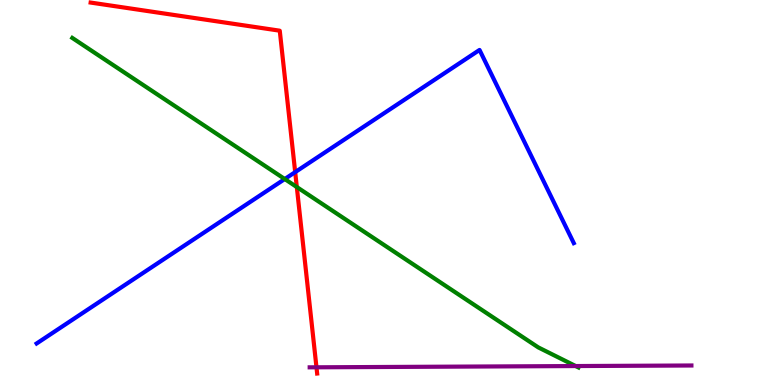[{'lines': ['blue', 'red'], 'intersections': [{'x': 3.81, 'y': 5.53}]}, {'lines': ['green', 'red'], 'intersections': [{'x': 3.83, 'y': 5.14}]}, {'lines': ['purple', 'red'], 'intersections': [{'x': 4.08, 'y': 0.46}]}, {'lines': ['blue', 'green'], 'intersections': [{'x': 3.67, 'y': 5.35}]}, {'lines': ['blue', 'purple'], 'intersections': []}, {'lines': ['green', 'purple'], 'intersections': [{'x': 7.43, 'y': 0.492}]}]